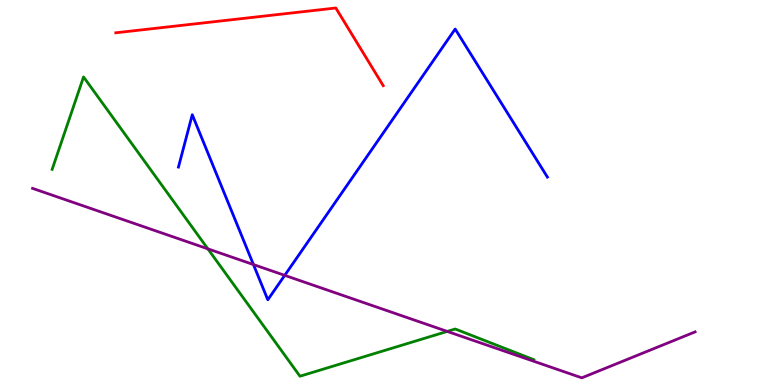[{'lines': ['blue', 'red'], 'intersections': []}, {'lines': ['green', 'red'], 'intersections': []}, {'lines': ['purple', 'red'], 'intersections': []}, {'lines': ['blue', 'green'], 'intersections': []}, {'lines': ['blue', 'purple'], 'intersections': [{'x': 3.27, 'y': 3.13}, {'x': 3.67, 'y': 2.85}]}, {'lines': ['green', 'purple'], 'intersections': [{'x': 2.68, 'y': 3.54}, {'x': 5.77, 'y': 1.39}]}]